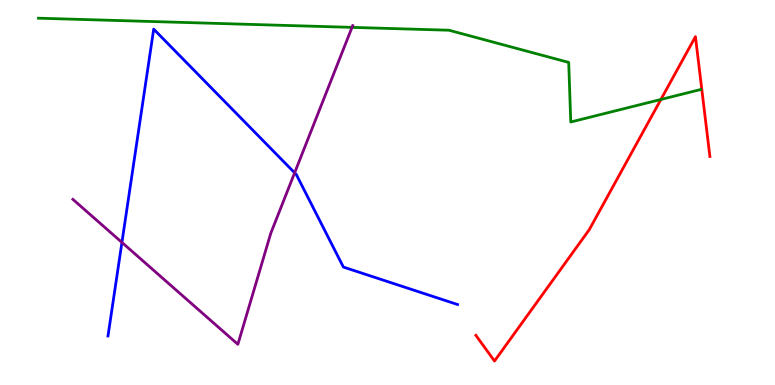[{'lines': ['blue', 'red'], 'intersections': []}, {'lines': ['green', 'red'], 'intersections': [{'x': 8.53, 'y': 7.42}]}, {'lines': ['purple', 'red'], 'intersections': []}, {'lines': ['blue', 'green'], 'intersections': []}, {'lines': ['blue', 'purple'], 'intersections': [{'x': 1.57, 'y': 3.7}, {'x': 3.8, 'y': 5.51}]}, {'lines': ['green', 'purple'], 'intersections': [{'x': 4.54, 'y': 9.29}]}]